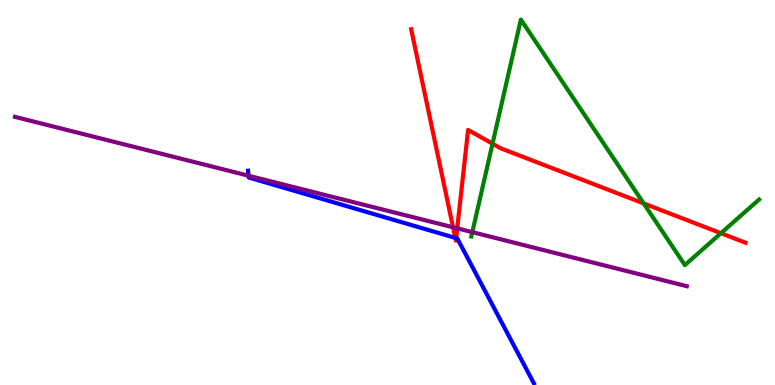[{'lines': ['blue', 'red'], 'intersections': [{'x': 5.87, 'y': 3.82}, {'x': 5.89, 'y': 3.81}]}, {'lines': ['green', 'red'], 'intersections': [{'x': 6.36, 'y': 6.27}, {'x': 8.31, 'y': 4.72}, {'x': 9.3, 'y': 3.94}]}, {'lines': ['purple', 'red'], 'intersections': [{'x': 5.85, 'y': 4.1}, {'x': 5.9, 'y': 4.07}]}, {'lines': ['blue', 'green'], 'intersections': []}, {'lines': ['blue', 'purple'], 'intersections': [{'x': 3.21, 'y': 5.44}]}, {'lines': ['green', 'purple'], 'intersections': [{'x': 6.09, 'y': 3.97}]}]